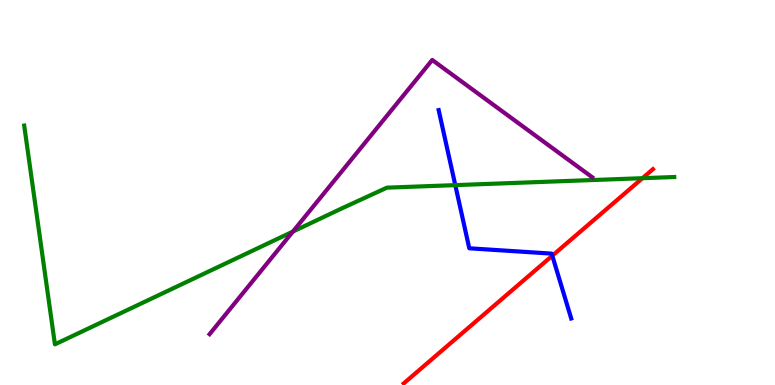[{'lines': ['blue', 'red'], 'intersections': [{'x': 7.13, 'y': 3.36}]}, {'lines': ['green', 'red'], 'intersections': [{'x': 8.29, 'y': 5.37}]}, {'lines': ['purple', 'red'], 'intersections': []}, {'lines': ['blue', 'green'], 'intersections': [{'x': 5.87, 'y': 5.19}]}, {'lines': ['blue', 'purple'], 'intersections': []}, {'lines': ['green', 'purple'], 'intersections': [{'x': 3.78, 'y': 3.98}]}]